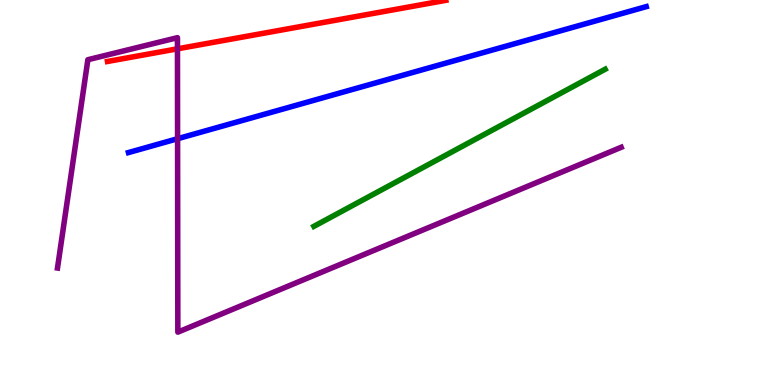[{'lines': ['blue', 'red'], 'intersections': []}, {'lines': ['green', 'red'], 'intersections': []}, {'lines': ['purple', 'red'], 'intersections': [{'x': 2.29, 'y': 8.73}]}, {'lines': ['blue', 'green'], 'intersections': []}, {'lines': ['blue', 'purple'], 'intersections': [{'x': 2.29, 'y': 6.4}]}, {'lines': ['green', 'purple'], 'intersections': []}]